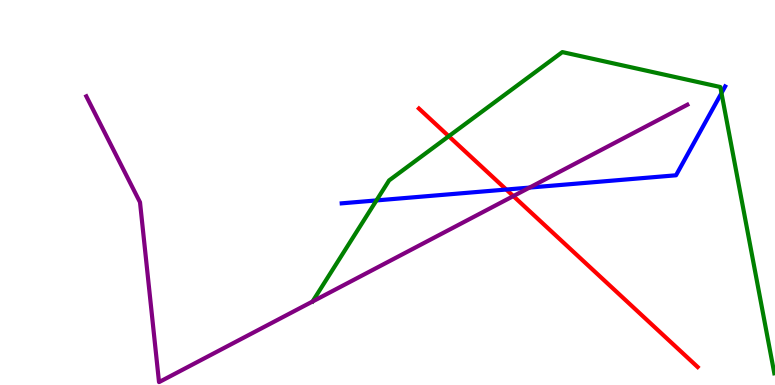[{'lines': ['blue', 'red'], 'intersections': [{'x': 6.53, 'y': 5.08}]}, {'lines': ['green', 'red'], 'intersections': [{'x': 5.79, 'y': 6.46}]}, {'lines': ['purple', 'red'], 'intersections': [{'x': 6.62, 'y': 4.91}]}, {'lines': ['blue', 'green'], 'intersections': [{'x': 4.86, 'y': 4.79}, {'x': 9.31, 'y': 7.58}]}, {'lines': ['blue', 'purple'], 'intersections': [{'x': 6.83, 'y': 5.13}]}, {'lines': ['green', 'purple'], 'intersections': []}]